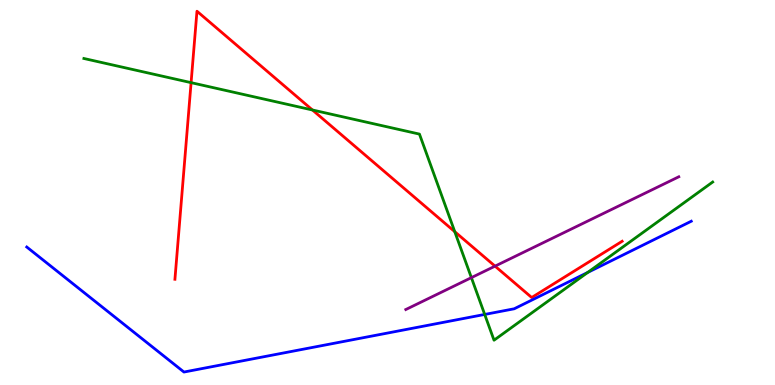[{'lines': ['blue', 'red'], 'intersections': []}, {'lines': ['green', 'red'], 'intersections': [{'x': 2.47, 'y': 7.85}, {'x': 4.03, 'y': 7.14}, {'x': 5.87, 'y': 3.98}]}, {'lines': ['purple', 'red'], 'intersections': [{'x': 6.39, 'y': 3.09}]}, {'lines': ['blue', 'green'], 'intersections': [{'x': 6.25, 'y': 1.83}, {'x': 7.58, 'y': 2.92}]}, {'lines': ['blue', 'purple'], 'intersections': []}, {'lines': ['green', 'purple'], 'intersections': [{'x': 6.08, 'y': 2.79}]}]